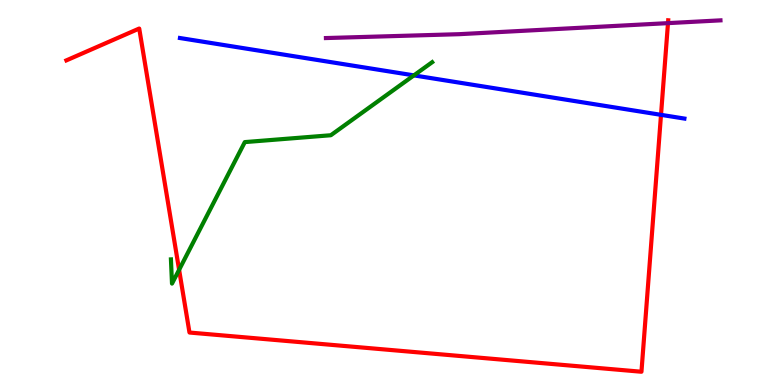[{'lines': ['blue', 'red'], 'intersections': [{'x': 8.53, 'y': 7.02}]}, {'lines': ['green', 'red'], 'intersections': [{'x': 2.31, 'y': 2.99}]}, {'lines': ['purple', 'red'], 'intersections': [{'x': 8.62, 'y': 9.4}]}, {'lines': ['blue', 'green'], 'intersections': [{'x': 5.34, 'y': 8.04}]}, {'lines': ['blue', 'purple'], 'intersections': []}, {'lines': ['green', 'purple'], 'intersections': []}]